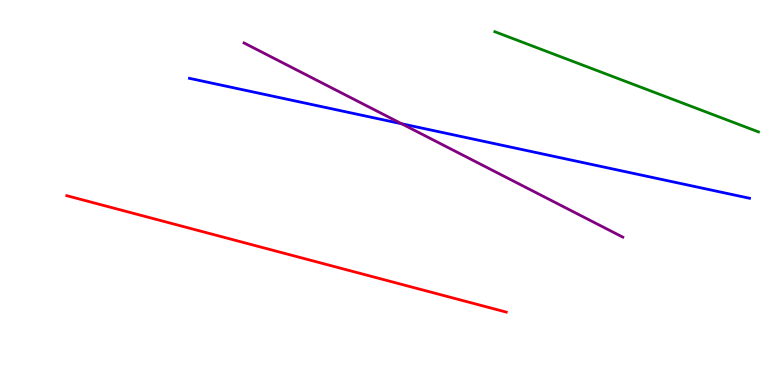[{'lines': ['blue', 'red'], 'intersections': []}, {'lines': ['green', 'red'], 'intersections': []}, {'lines': ['purple', 'red'], 'intersections': []}, {'lines': ['blue', 'green'], 'intersections': []}, {'lines': ['blue', 'purple'], 'intersections': [{'x': 5.18, 'y': 6.79}]}, {'lines': ['green', 'purple'], 'intersections': []}]